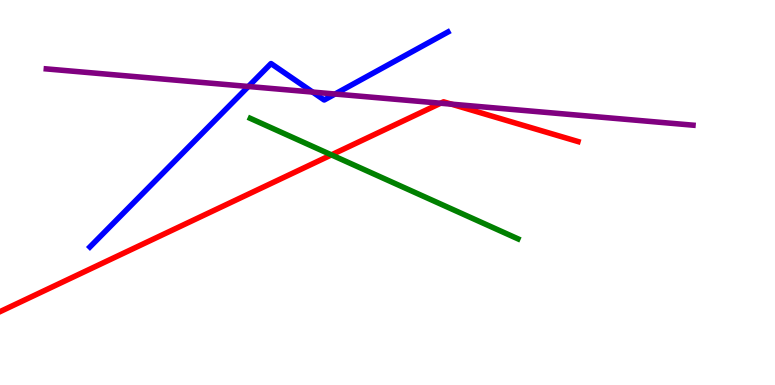[{'lines': ['blue', 'red'], 'intersections': []}, {'lines': ['green', 'red'], 'intersections': [{'x': 4.28, 'y': 5.98}]}, {'lines': ['purple', 'red'], 'intersections': [{'x': 5.69, 'y': 7.32}, {'x': 5.82, 'y': 7.29}]}, {'lines': ['blue', 'green'], 'intersections': []}, {'lines': ['blue', 'purple'], 'intersections': [{'x': 3.2, 'y': 7.75}, {'x': 4.03, 'y': 7.61}, {'x': 4.32, 'y': 7.56}]}, {'lines': ['green', 'purple'], 'intersections': []}]